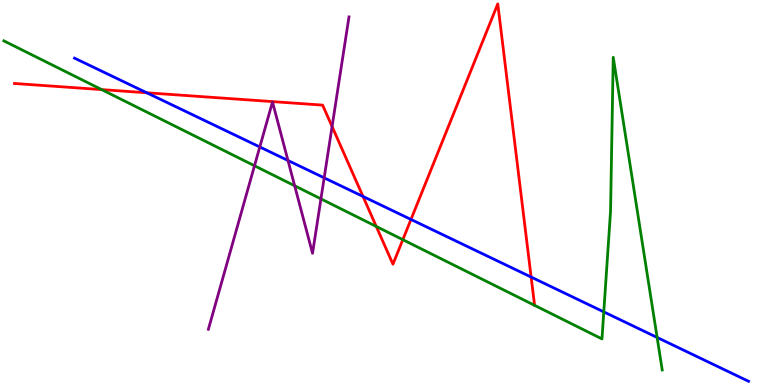[{'lines': ['blue', 'red'], 'intersections': [{'x': 1.89, 'y': 7.59}, {'x': 4.68, 'y': 4.9}, {'x': 5.3, 'y': 4.3}, {'x': 6.85, 'y': 2.8}]}, {'lines': ['green', 'red'], 'intersections': [{'x': 1.31, 'y': 7.67}, {'x': 4.85, 'y': 4.12}, {'x': 5.2, 'y': 3.77}]}, {'lines': ['purple', 'red'], 'intersections': [{'x': 4.28, 'y': 6.71}]}, {'lines': ['blue', 'green'], 'intersections': [{'x': 7.79, 'y': 1.9}, {'x': 8.48, 'y': 1.23}]}, {'lines': ['blue', 'purple'], 'intersections': [{'x': 3.35, 'y': 6.18}, {'x': 3.72, 'y': 5.83}, {'x': 4.18, 'y': 5.38}]}, {'lines': ['green', 'purple'], 'intersections': [{'x': 3.28, 'y': 5.69}, {'x': 3.8, 'y': 5.17}, {'x': 4.14, 'y': 4.83}]}]